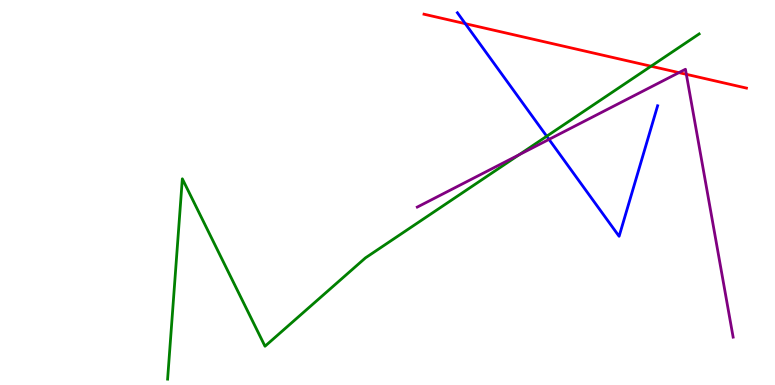[{'lines': ['blue', 'red'], 'intersections': [{'x': 6.0, 'y': 9.39}]}, {'lines': ['green', 'red'], 'intersections': [{'x': 8.4, 'y': 8.28}]}, {'lines': ['purple', 'red'], 'intersections': [{'x': 8.76, 'y': 8.11}, {'x': 8.86, 'y': 8.07}]}, {'lines': ['blue', 'green'], 'intersections': [{'x': 7.05, 'y': 6.46}]}, {'lines': ['blue', 'purple'], 'intersections': [{'x': 7.08, 'y': 6.38}]}, {'lines': ['green', 'purple'], 'intersections': [{'x': 6.7, 'y': 5.98}]}]